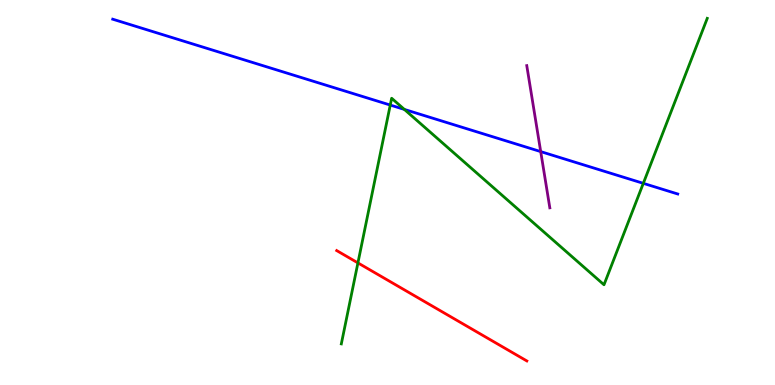[{'lines': ['blue', 'red'], 'intersections': []}, {'lines': ['green', 'red'], 'intersections': [{'x': 4.62, 'y': 3.17}]}, {'lines': ['purple', 'red'], 'intersections': []}, {'lines': ['blue', 'green'], 'intersections': [{'x': 5.04, 'y': 7.27}, {'x': 5.22, 'y': 7.16}, {'x': 8.3, 'y': 5.24}]}, {'lines': ['blue', 'purple'], 'intersections': [{'x': 6.98, 'y': 6.06}]}, {'lines': ['green', 'purple'], 'intersections': []}]